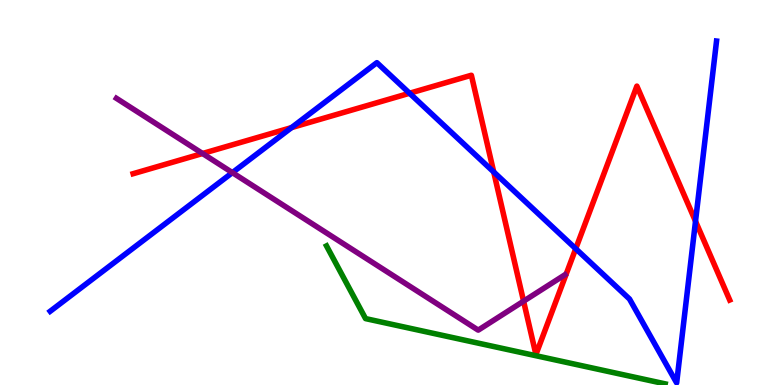[{'lines': ['blue', 'red'], 'intersections': [{'x': 3.76, 'y': 6.69}, {'x': 5.28, 'y': 7.58}, {'x': 6.37, 'y': 5.53}, {'x': 7.43, 'y': 3.54}, {'x': 8.97, 'y': 4.25}]}, {'lines': ['green', 'red'], 'intersections': []}, {'lines': ['purple', 'red'], 'intersections': [{'x': 2.61, 'y': 6.01}, {'x': 6.76, 'y': 2.18}]}, {'lines': ['blue', 'green'], 'intersections': []}, {'lines': ['blue', 'purple'], 'intersections': [{'x': 3.0, 'y': 5.52}]}, {'lines': ['green', 'purple'], 'intersections': []}]